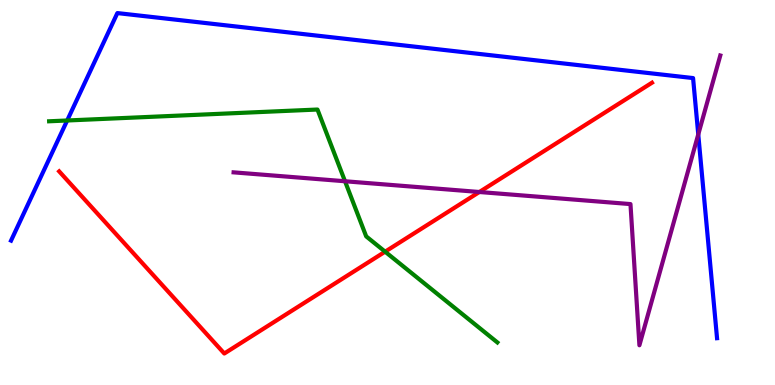[{'lines': ['blue', 'red'], 'intersections': []}, {'lines': ['green', 'red'], 'intersections': [{'x': 4.97, 'y': 3.46}]}, {'lines': ['purple', 'red'], 'intersections': [{'x': 6.19, 'y': 5.01}]}, {'lines': ['blue', 'green'], 'intersections': [{'x': 0.867, 'y': 6.87}]}, {'lines': ['blue', 'purple'], 'intersections': [{'x': 9.01, 'y': 6.51}]}, {'lines': ['green', 'purple'], 'intersections': [{'x': 4.45, 'y': 5.29}]}]